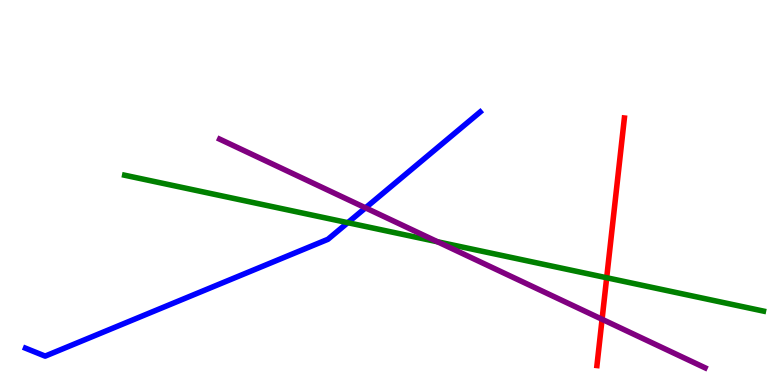[{'lines': ['blue', 'red'], 'intersections': []}, {'lines': ['green', 'red'], 'intersections': [{'x': 7.83, 'y': 2.79}]}, {'lines': ['purple', 'red'], 'intersections': [{'x': 7.77, 'y': 1.71}]}, {'lines': ['blue', 'green'], 'intersections': [{'x': 4.49, 'y': 4.22}]}, {'lines': ['blue', 'purple'], 'intersections': [{'x': 4.72, 'y': 4.6}]}, {'lines': ['green', 'purple'], 'intersections': [{'x': 5.65, 'y': 3.72}]}]